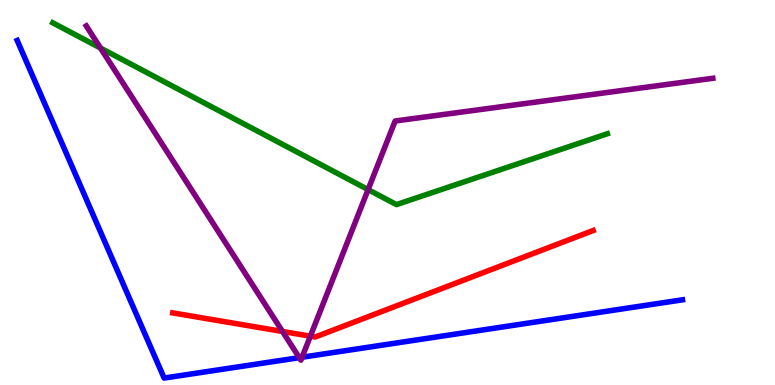[{'lines': ['blue', 'red'], 'intersections': []}, {'lines': ['green', 'red'], 'intersections': []}, {'lines': ['purple', 'red'], 'intersections': [{'x': 3.65, 'y': 1.39}, {'x': 4.0, 'y': 1.27}]}, {'lines': ['blue', 'green'], 'intersections': []}, {'lines': ['blue', 'purple'], 'intersections': [{'x': 3.86, 'y': 0.71}, {'x': 3.9, 'y': 0.721}]}, {'lines': ['green', 'purple'], 'intersections': [{'x': 1.3, 'y': 8.75}, {'x': 4.75, 'y': 5.08}]}]